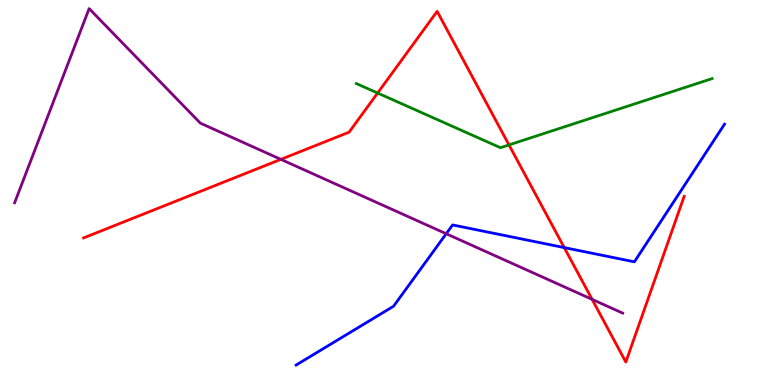[{'lines': ['blue', 'red'], 'intersections': [{'x': 7.28, 'y': 3.57}]}, {'lines': ['green', 'red'], 'intersections': [{'x': 4.87, 'y': 7.58}, {'x': 6.57, 'y': 6.24}]}, {'lines': ['purple', 'red'], 'intersections': [{'x': 3.62, 'y': 5.86}, {'x': 7.64, 'y': 2.22}]}, {'lines': ['blue', 'green'], 'intersections': []}, {'lines': ['blue', 'purple'], 'intersections': [{'x': 5.76, 'y': 3.93}]}, {'lines': ['green', 'purple'], 'intersections': []}]